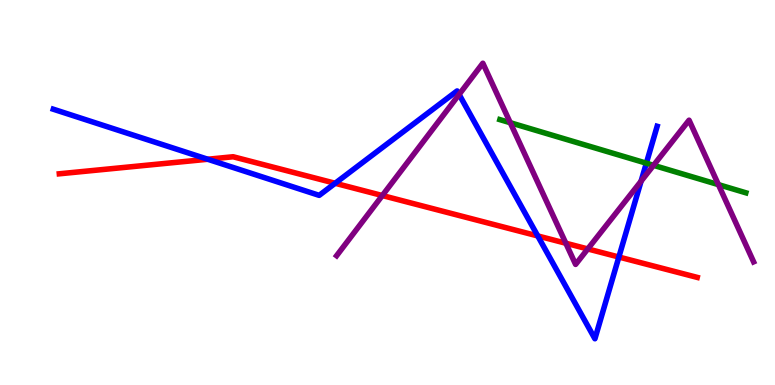[{'lines': ['blue', 'red'], 'intersections': [{'x': 2.68, 'y': 5.86}, {'x': 4.32, 'y': 5.24}, {'x': 6.94, 'y': 3.87}, {'x': 7.99, 'y': 3.32}]}, {'lines': ['green', 'red'], 'intersections': []}, {'lines': ['purple', 'red'], 'intersections': [{'x': 4.93, 'y': 4.92}, {'x': 7.3, 'y': 3.68}, {'x': 7.58, 'y': 3.53}]}, {'lines': ['blue', 'green'], 'intersections': [{'x': 8.34, 'y': 5.76}]}, {'lines': ['blue', 'purple'], 'intersections': [{'x': 5.92, 'y': 7.55}, {'x': 8.27, 'y': 5.29}]}, {'lines': ['green', 'purple'], 'intersections': [{'x': 6.58, 'y': 6.81}, {'x': 8.43, 'y': 5.71}, {'x': 9.27, 'y': 5.2}]}]